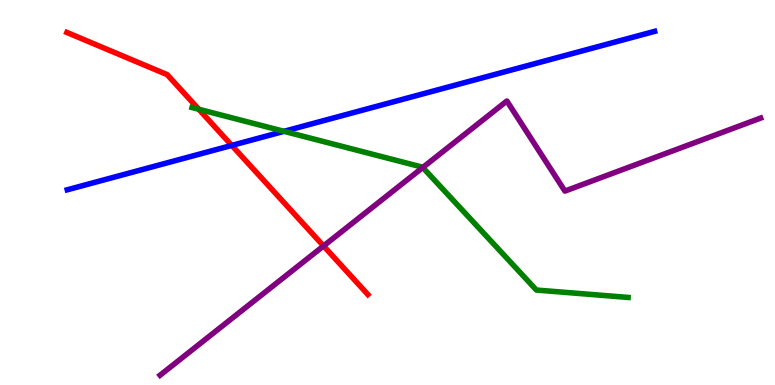[{'lines': ['blue', 'red'], 'intersections': [{'x': 2.99, 'y': 6.22}]}, {'lines': ['green', 'red'], 'intersections': [{'x': 2.56, 'y': 7.16}]}, {'lines': ['purple', 'red'], 'intersections': [{'x': 4.17, 'y': 3.61}]}, {'lines': ['blue', 'green'], 'intersections': [{'x': 3.66, 'y': 6.59}]}, {'lines': ['blue', 'purple'], 'intersections': []}, {'lines': ['green', 'purple'], 'intersections': [{'x': 5.46, 'y': 5.65}]}]